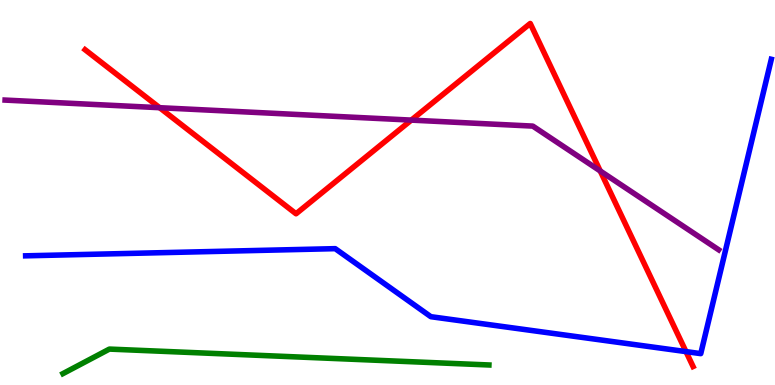[{'lines': ['blue', 'red'], 'intersections': [{'x': 8.85, 'y': 0.867}]}, {'lines': ['green', 'red'], 'intersections': []}, {'lines': ['purple', 'red'], 'intersections': [{'x': 2.06, 'y': 7.2}, {'x': 5.31, 'y': 6.88}, {'x': 7.75, 'y': 5.56}]}, {'lines': ['blue', 'green'], 'intersections': []}, {'lines': ['blue', 'purple'], 'intersections': []}, {'lines': ['green', 'purple'], 'intersections': []}]